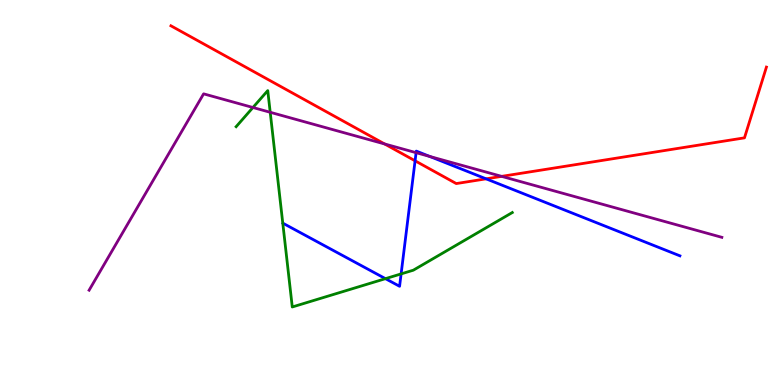[{'lines': ['blue', 'red'], 'intersections': [{'x': 5.36, 'y': 5.82}, {'x': 6.27, 'y': 5.35}]}, {'lines': ['green', 'red'], 'intersections': []}, {'lines': ['purple', 'red'], 'intersections': [{'x': 4.96, 'y': 6.26}, {'x': 6.47, 'y': 5.42}]}, {'lines': ['blue', 'green'], 'intersections': [{'x': 4.97, 'y': 2.76}, {'x': 5.18, 'y': 2.89}]}, {'lines': ['blue', 'purple'], 'intersections': [{'x': 5.37, 'y': 6.03}, {'x': 5.55, 'y': 5.94}]}, {'lines': ['green', 'purple'], 'intersections': [{'x': 3.26, 'y': 7.21}, {'x': 3.49, 'y': 7.08}]}]